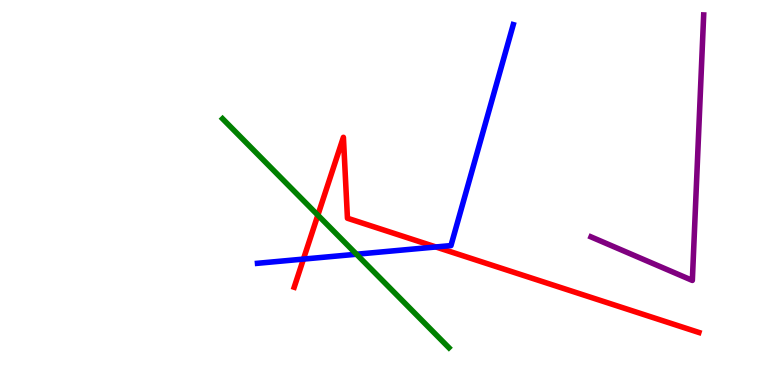[{'lines': ['blue', 'red'], 'intersections': [{'x': 3.92, 'y': 3.27}, {'x': 5.62, 'y': 3.59}]}, {'lines': ['green', 'red'], 'intersections': [{'x': 4.1, 'y': 4.41}]}, {'lines': ['purple', 'red'], 'intersections': []}, {'lines': ['blue', 'green'], 'intersections': [{'x': 4.6, 'y': 3.4}]}, {'lines': ['blue', 'purple'], 'intersections': []}, {'lines': ['green', 'purple'], 'intersections': []}]